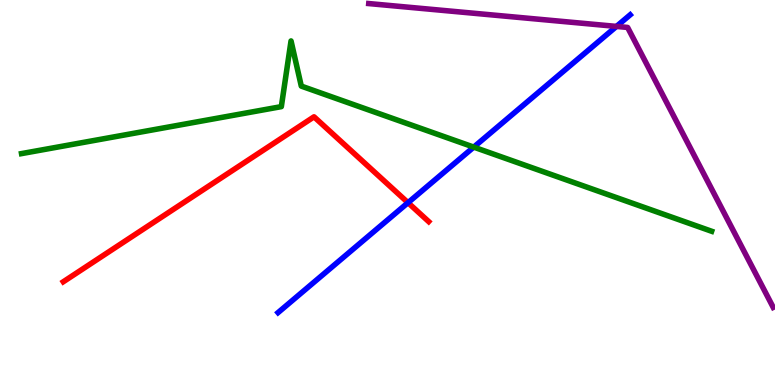[{'lines': ['blue', 'red'], 'intersections': [{'x': 5.26, 'y': 4.74}]}, {'lines': ['green', 'red'], 'intersections': []}, {'lines': ['purple', 'red'], 'intersections': []}, {'lines': ['blue', 'green'], 'intersections': [{'x': 6.11, 'y': 6.18}]}, {'lines': ['blue', 'purple'], 'intersections': [{'x': 7.95, 'y': 9.31}]}, {'lines': ['green', 'purple'], 'intersections': []}]